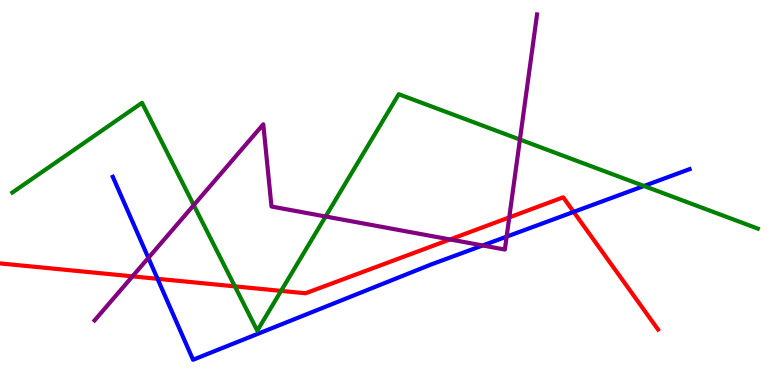[{'lines': ['blue', 'red'], 'intersections': [{'x': 2.03, 'y': 2.76}, {'x': 7.4, 'y': 4.5}]}, {'lines': ['green', 'red'], 'intersections': [{'x': 3.03, 'y': 2.56}, {'x': 3.63, 'y': 2.44}]}, {'lines': ['purple', 'red'], 'intersections': [{'x': 1.71, 'y': 2.82}, {'x': 5.81, 'y': 3.78}, {'x': 6.57, 'y': 4.35}]}, {'lines': ['blue', 'green'], 'intersections': [{'x': 8.31, 'y': 5.17}]}, {'lines': ['blue', 'purple'], 'intersections': [{'x': 1.91, 'y': 3.3}, {'x': 6.23, 'y': 3.62}, {'x': 6.54, 'y': 3.85}]}, {'lines': ['green', 'purple'], 'intersections': [{'x': 2.5, 'y': 4.67}, {'x': 4.2, 'y': 4.38}, {'x': 6.71, 'y': 6.38}]}]